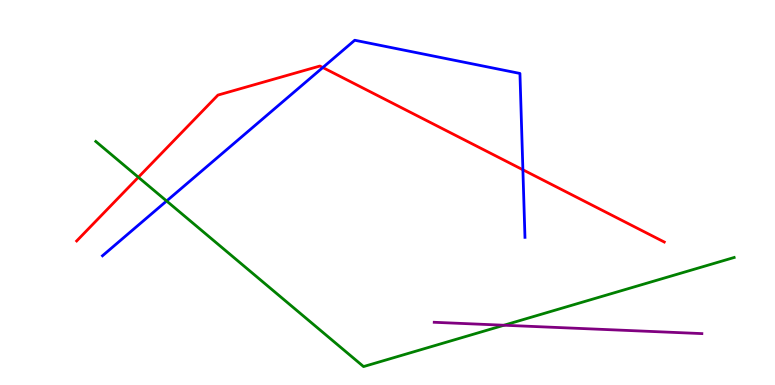[{'lines': ['blue', 'red'], 'intersections': [{'x': 4.17, 'y': 8.25}, {'x': 6.75, 'y': 5.59}]}, {'lines': ['green', 'red'], 'intersections': [{'x': 1.79, 'y': 5.4}]}, {'lines': ['purple', 'red'], 'intersections': []}, {'lines': ['blue', 'green'], 'intersections': [{'x': 2.15, 'y': 4.78}]}, {'lines': ['blue', 'purple'], 'intersections': []}, {'lines': ['green', 'purple'], 'intersections': [{'x': 6.5, 'y': 1.55}]}]